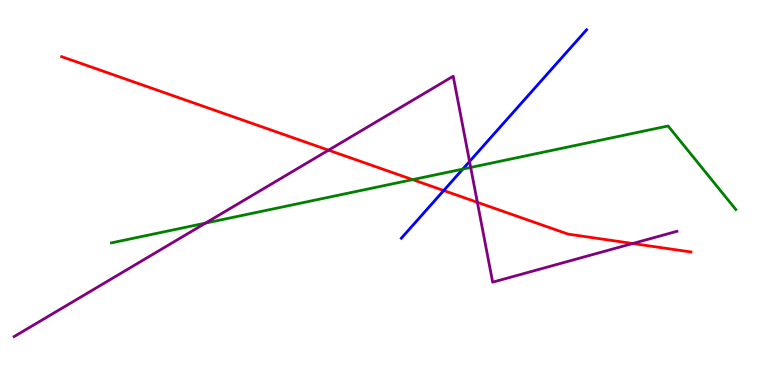[{'lines': ['blue', 'red'], 'intersections': [{'x': 5.73, 'y': 5.05}]}, {'lines': ['green', 'red'], 'intersections': [{'x': 5.32, 'y': 5.33}]}, {'lines': ['purple', 'red'], 'intersections': [{'x': 4.24, 'y': 6.1}, {'x': 6.16, 'y': 4.74}, {'x': 8.16, 'y': 3.68}]}, {'lines': ['blue', 'green'], 'intersections': [{'x': 5.97, 'y': 5.61}]}, {'lines': ['blue', 'purple'], 'intersections': [{'x': 6.06, 'y': 5.81}]}, {'lines': ['green', 'purple'], 'intersections': [{'x': 2.65, 'y': 4.2}, {'x': 6.07, 'y': 5.65}]}]